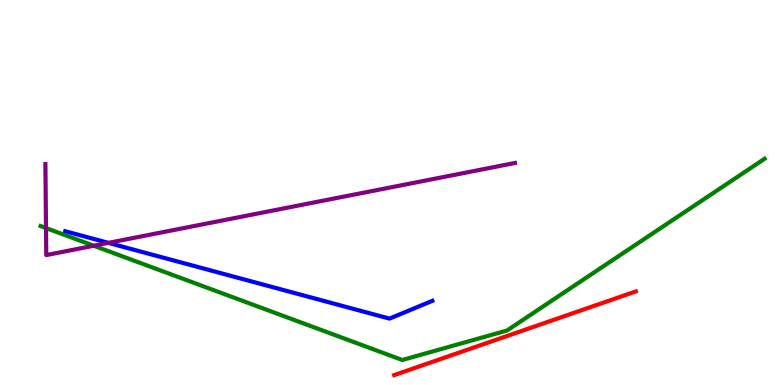[{'lines': ['blue', 'red'], 'intersections': []}, {'lines': ['green', 'red'], 'intersections': []}, {'lines': ['purple', 'red'], 'intersections': []}, {'lines': ['blue', 'green'], 'intersections': []}, {'lines': ['blue', 'purple'], 'intersections': [{'x': 1.4, 'y': 3.69}]}, {'lines': ['green', 'purple'], 'intersections': [{'x': 0.594, 'y': 4.08}, {'x': 1.21, 'y': 3.62}]}]